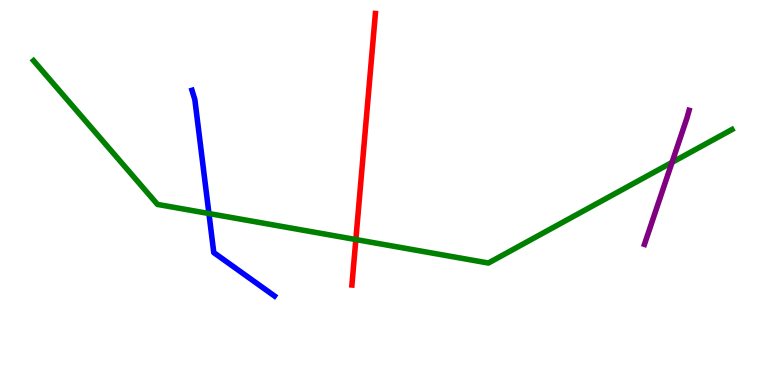[{'lines': ['blue', 'red'], 'intersections': []}, {'lines': ['green', 'red'], 'intersections': [{'x': 4.59, 'y': 3.78}]}, {'lines': ['purple', 'red'], 'intersections': []}, {'lines': ['blue', 'green'], 'intersections': [{'x': 2.7, 'y': 4.45}]}, {'lines': ['blue', 'purple'], 'intersections': []}, {'lines': ['green', 'purple'], 'intersections': [{'x': 8.67, 'y': 5.78}]}]